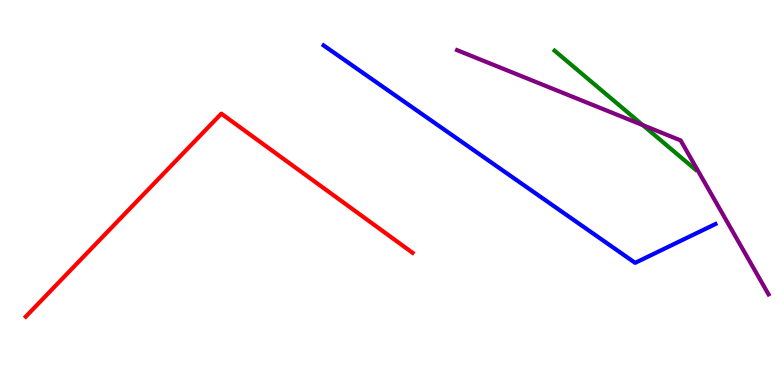[{'lines': ['blue', 'red'], 'intersections': []}, {'lines': ['green', 'red'], 'intersections': []}, {'lines': ['purple', 'red'], 'intersections': []}, {'lines': ['blue', 'green'], 'intersections': []}, {'lines': ['blue', 'purple'], 'intersections': []}, {'lines': ['green', 'purple'], 'intersections': [{'x': 8.29, 'y': 6.75}]}]